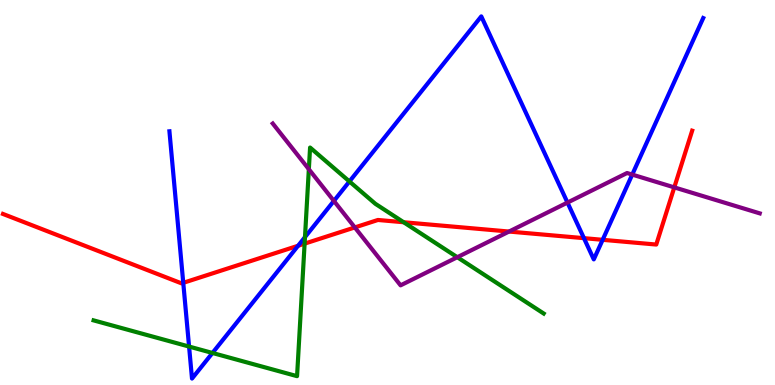[{'lines': ['blue', 'red'], 'intersections': [{'x': 2.36, 'y': 2.65}, {'x': 3.85, 'y': 3.62}, {'x': 7.53, 'y': 3.81}, {'x': 7.78, 'y': 3.77}]}, {'lines': ['green', 'red'], 'intersections': [{'x': 3.93, 'y': 3.67}, {'x': 5.21, 'y': 4.23}]}, {'lines': ['purple', 'red'], 'intersections': [{'x': 4.58, 'y': 4.09}, {'x': 6.57, 'y': 3.99}, {'x': 8.7, 'y': 5.13}]}, {'lines': ['blue', 'green'], 'intersections': [{'x': 2.44, 'y': 0.999}, {'x': 2.74, 'y': 0.832}, {'x': 3.94, 'y': 3.84}, {'x': 4.51, 'y': 5.29}]}, {'lines': ['blue', 'purple'], 'intersections': [{'x': 4.31, 'y': 4.78}, {'x': 7.32, 'y': 4.74}, {'x': 8.16, 'y': 5.47}]}, {'lines': ['green', 'purple'], 'intersections': [{'x': 3.99, 'y': 5.6}, {'x': 5.9, 'y': 3.32}]}]